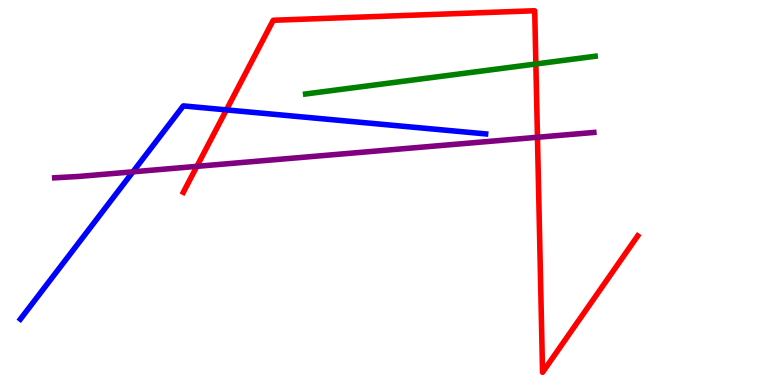[{'lines': ['blue', 'red'], 'intersections': [{'x': 2.92, 'y': 7.15}]}, {'lines': ['green', 'red'], 'intersections': [{'x': 6.91, 'y': 8.34}]}, {'lines': ['purple', 'red'], 'intersections': [{'x': 2.54, 'y': 5.68}, {'x': 6.93, 'y': 6.43}]}, {'lines': ['blue', 'green'], 'intersections': []}, {'lines': ['blue', 'purple'], 'intersections': [{'x': 1.72, 'y': 5.54}]}, {'lines': ['green', 'purple'], 'intersections': []}]